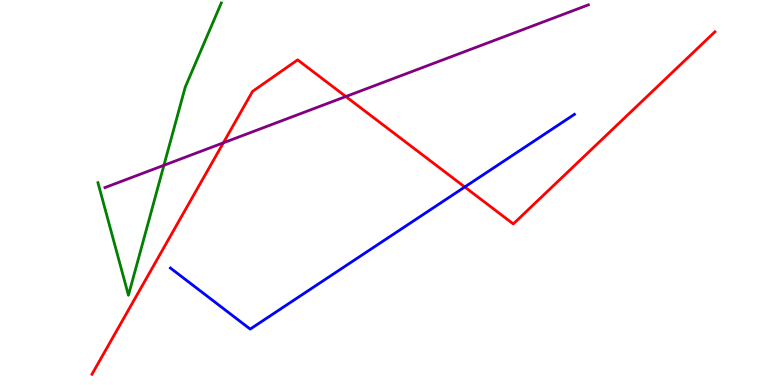[{'lines': ['blue', 'red'], 'intersections': [{'x': 6.0, 'y': 5.14}]}, {'lines': ['green', 'red'], 'intersections': []}, {'lines': ['purple', 'red'], 'intersections': [{'x': 2.88, 'y': 6.29}, {'x': 4.46, 'y': 7.49}]}, {'lines': ['blue', 'green'], 'intersections': []}, {'lines': ['blue', 'purple'], 'intersections': []}, {'lines': ['green', 'purple'], 'intersections': [{'x': 2.12, 'y': 5.71}]}]